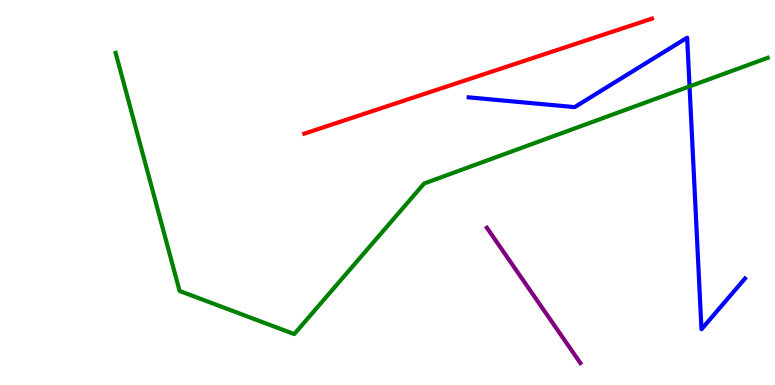[{'lines': ['blue', 'red'], 'intersections': []}, {'lines': ['green', 'red'], 'intersections': []}, {'lines': ['purple', 'red'], 'intersections': []}, {'lines': ['blue', 'green'], 'intersections': [{'x': 8.9, 'y': 7.76}]}, {'lines': ['blue', 'purple'], 'intersections': []}, {'lines': ['green', 'purple'], 'intersections': []}]